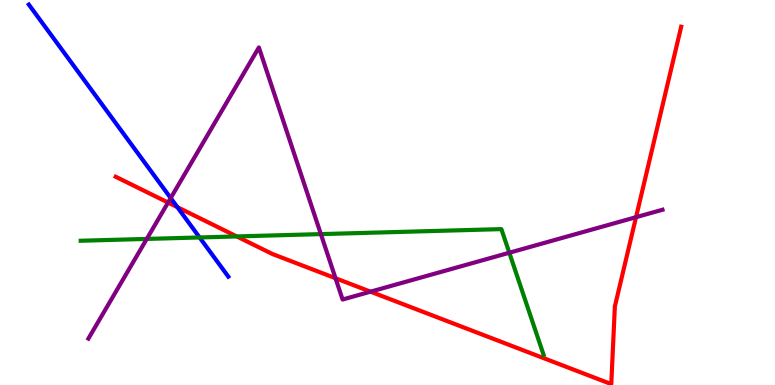[{'lines': ['blue', 'red'], 'intersections': [{'x': 2.29, 'y': 4.62}]}, {'lines': ['green', 'red'], 'intersections': [{'x': 3.06, 'y': 3.86}]}, {'lines': ['purple', 'red'], 'intersections': [{'x': 2.17, 'y': 4.74}, {'x': 4.33, 'y': 2.77}, {'x': 4.78, 'y': 2.42}, {'x': 8.21, 'y': 4.36}]}, {'lines': ['blue', 'green'], 'intersections': [{'x': 2.58, 'y': 3.83}]}, {'lines': ['blue', 'purple'], 'intersections': [{'x': 2.2, 'y': 4.86}]}, {'lines': ['green', 'purple'], 'intersections': [{'x': 1.89, 'y': 3.79}, {'x': 4.14, 'y': 3.92}, {'x': 6.57, 'y': 3.44}]}]